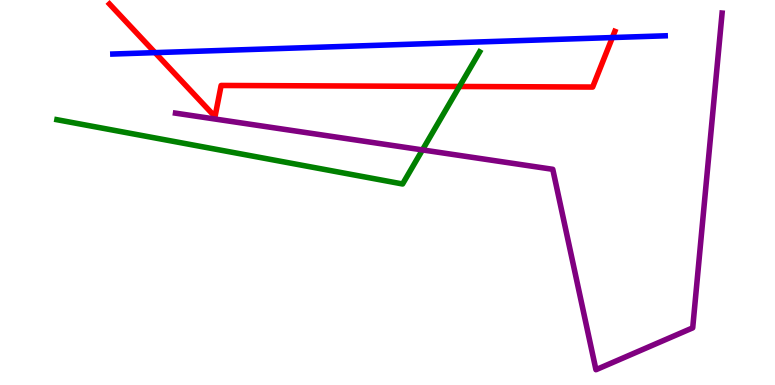[{'lines': ['blue', 'red'], 'intersections': [{'x': 2.0, 'y': 8.63}, {'x': 7.9, 'y': 9.02}]}, {'lines': ['green', 'red'], 'intersections': [{'x': 5.93, 'y': 7.75}]}, {'lines': ['purple', 'red'], 'intersections': []}, {'lines': ['blue', 'green'], 'intersections': []}, {'lines': ['blue', 'purple'], 'intersections': []}, {'lines': ['green', 'purple'], 'intersections': [{'x': 5.45, 'y': 6.11}]}]